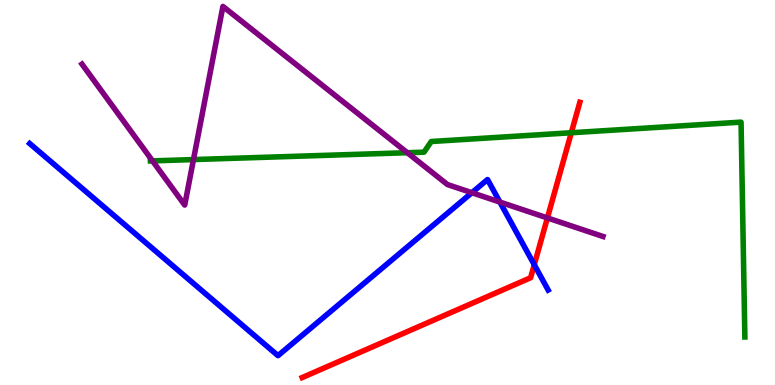[{'lines': ['blue', 'red'], 'intersections': [{'x': 6.89, 'y': 3.12}]}, {'lines': ['green', 'red'], 'intersections': [{'x': 7.37, 'y': 6.55}]}, {'lines': ['purple', 'red'], 'intersections': [{'x': 7.06, 'y': 4.34}]}, {'lines': ['blue', 'green'], 'intersections': []}, {'lines': ['blue', 'purple'], 'intersections': [{'x': 6.09, 'y': 4.99}, {'x': 6.45, 'y': 4.75}]}, {'lines': ['green', 'purple'], 'intersections': [{'x': 1.97, 'y': 5.82}, {'x': 2.5, 'y': 5.86}, {'x': 5.26, 'y': 6.03}]}]